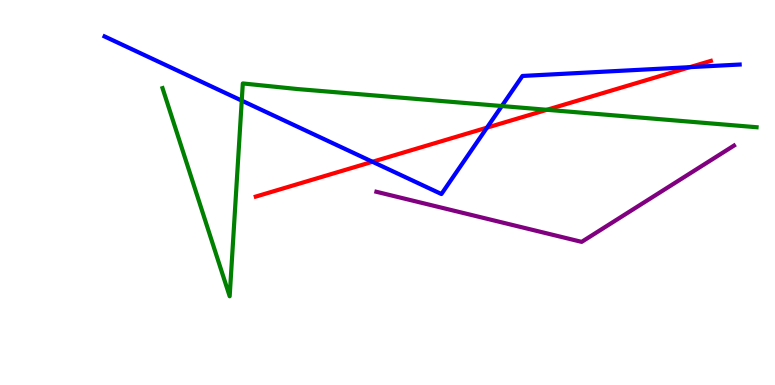[{'lines': ['blue', 'red'], 'intersections': [{'x': 4.81, 'y': 5.8}, {'x': 6.28, 'y': 6.68}, {'x': 8.9, 'y': 8.26}]}, {'lines': ['green', 'red'], 'intersections': [{'x': 7.06, 'y': 7.15}]}, {'lines': ['purple', 'red'], 'intersections': []}, {'lines': ['blue', 'green'], 'intersections': [{'x': 3.12, 'y': 7.39}, {'x': 6.47, 'y': 7.25}]}, {'lines': ['blue', 'purple'], 'intersections': []}, {'lines': ['green', 'purple'], 'intersections': []}]